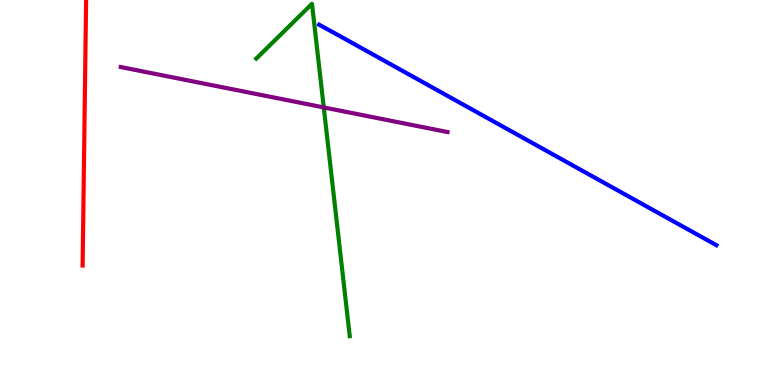[{'lines': ['blue', 'red'], 'intersections': []}, {'lines': ['green', 'red'], 'intersections': []}, {'lines': ['purple', 'red'], 'intersections': []}, {'lines': ['blue', 'green'], 'intersections': []}, {'lines': ['blue', 'purple'], 'intersections': []}, {'lines': ['green', 'purple'], 'intersections': [{'x': 4.18, 'y': 7.21}]}]